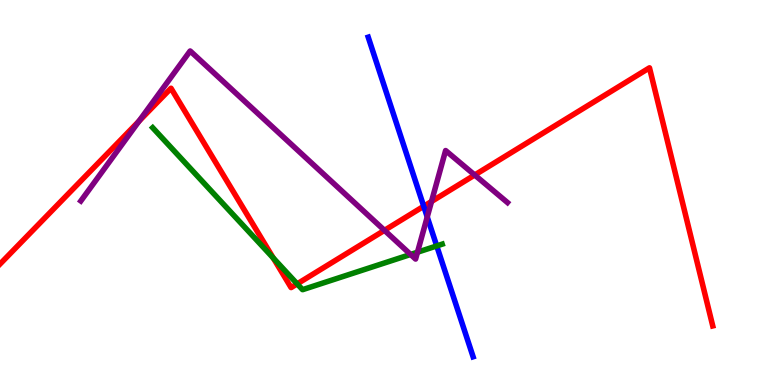[{'lines': ['blue', 'red'], 'intersections': [{'x': 5.47, 'y': 4.64}]}, {'lines': ['green', 'red'], 'intersections': [{'x': 3.53, 'y': 3.3}, {'x': 3.83, 'y': 2.63}]}, {'lines': ['purple', 'red'], 'intersections': [{'x': 1.79, 'y': 6.85}, {'x': 4.96, 'y': 4.02}, {'x': 5.57, 'y': 4.77}, {'x': 6.13, 'y': 5.45}]}, {'lines': ['blue', 'green'], 'intersections': [{'x': 5.64, 'y': 3.61}]}, {'lines': ['blue', 'purple'], 'intersections': [{'x': 5.51, 'y': 4.36}]}, {'lines': ['green', 'purple'], 'intersections': [{'x': 5.3, 'y': 3.39}, {'x': 5.39, 'y': 3.45}]}]